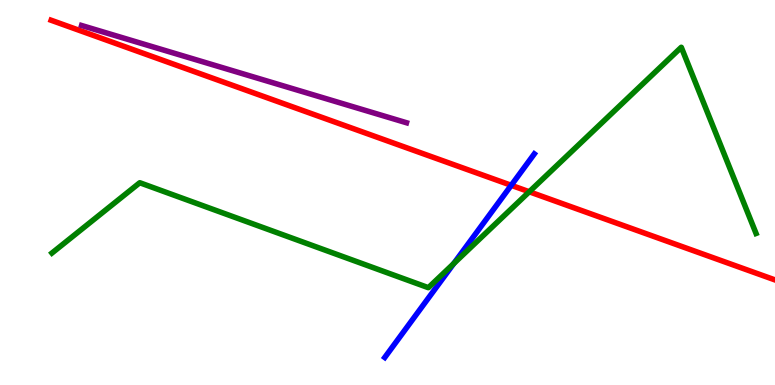[{'lines': ['blue', 'red'], 'intersections': [{'x': 6.6, 'y': 5.19}]}, {'lines': ['green', 'red'], 'intersections': [{'x': 6.83, 'y': 5.02}]}, {'lines': ['purple', 'red'], 'intersections': []}, {'lines': ['blue', 'green'], 'intersections': [{'x': 5.85, 'y': 3.15}]}, {'lines': ['blue', 'purple'], 'intersections': []}, {'lines': ['green', 'purple'], 'intersections': []}]